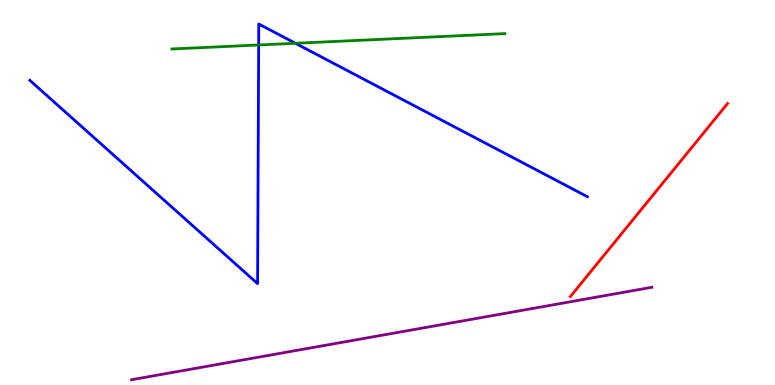[{'lines': ['blue', 'red'], 'intersections': []}, {'lines': ['green', 'red'], 'intersections': []}, {'lines': ['purple', 'red'], 'intersections': []}, {'lines': ['blue', 'green'], 'intersections': [{'x': 3.34, 'y': 8.83}, {'x': 3.81, 'y': 8.88}]}, {'lines': ['blue', 'purple'], 'intersections': []}, {'lines': ['green', 'purple'], 'intersections': []}]